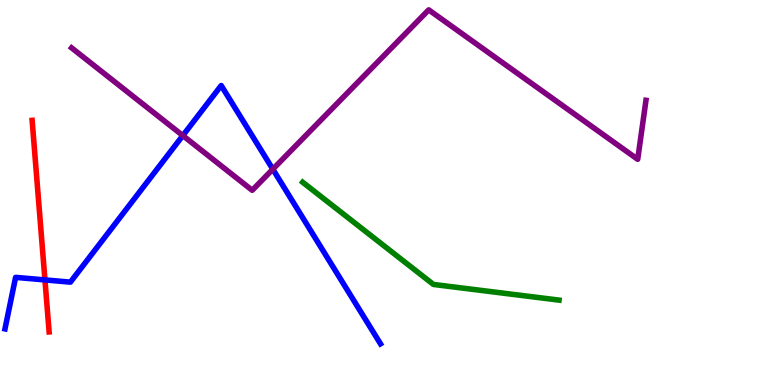[{'lines': ['blue', 'red'], 'intersections': [{'x': 0.58, 'y': 2.73}]}, {'lines': ['green', 'red'], 'intersections': []}, {'lines': ['purple', 'red'], 'intersections': []}, {'lines': ['blue', 'green'], 'intersections': []}, {'lines': ['blue', 'purple'], 'intersections': [{'x': 2.36, 'y': 6.48}, {'x': 3.52, 'y': 5.6}]}, {'lines': ['green', 'purple'], 'intersections': []}]